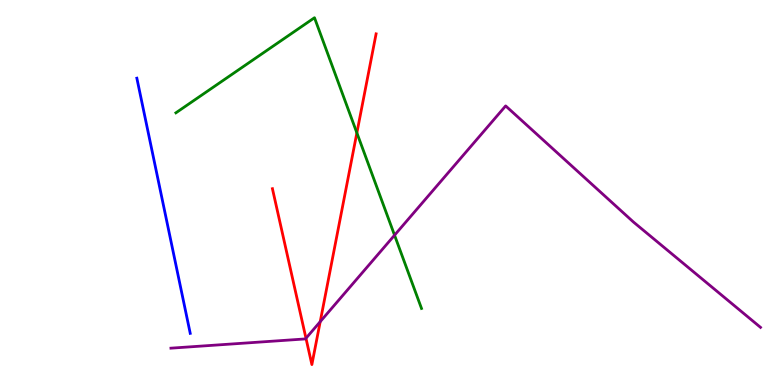[{'lines': ['blue', 'red'], 'intersections': []}, {'lines': ['green', 'red'], 'intersections': [{'x': 4.6, 'y': 6.55}]}, {'lines': ['purple', 'red'], 'intersections': [{'x': 3.95, 'y': 1.21}, {'x': 4.13, 'y': 1.64}]}, {'lines': ['blue', 'green'], 'intersections': []}, {'lines': ['blue', 'purple'], 'intersections': []}, {'lines': ['green', 'purple'], 'intersections': [{'x': 5.09, 'y': 3.89}]}]